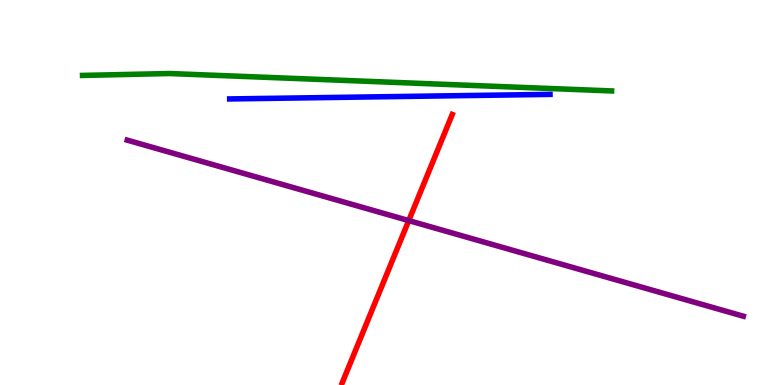[{'lines': ['blue', 'red'], 'intersections': []}, {'lines': ['green', 'red'], 'intersections': []}, {'lines': ['purple', 'red'], 'intersections': [{'x': 5.27, 'y': 4.27}]}, {'lines': ['blue', 'green'], 'intersections': []}, {'lines': ['blue', 'purple'], 'intersections': []}, {'lines': ['green', 'purple'], 'intersections': []}]